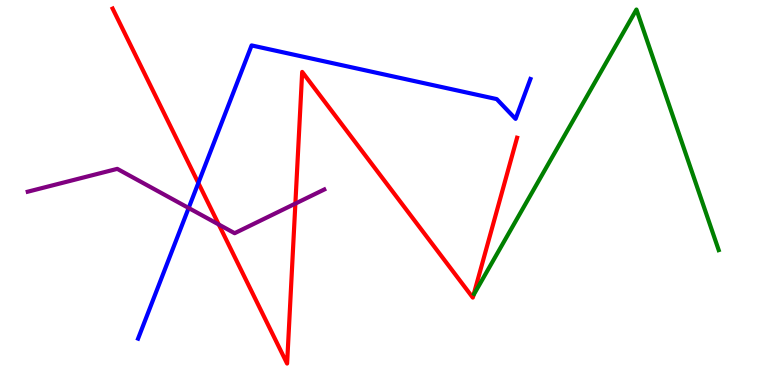[{'lines': ['blue', 'red'], 'intersections': [{'x': 2.56, 'y': 5.25}]}, {'lines': ['green', 'red'], 'intersections': []}, {'lines': ['purple', 'red'], 'intersections': [{'x': 2.82, 'y': 4.17}, {'x': 3.81, 'y': 4.71}]}, {'lines': ['blue', 'green'], 'intersections': []}, {'lines': ['blue', 'purple'], 'intersections': [{'x': 2.43, 'y': 4.6}]}, {'lines': ['green', 'purple'], 'intersections': []}]